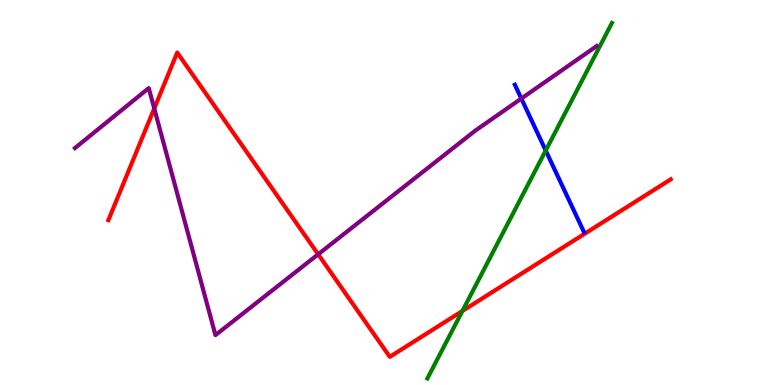[{'lines': ['blue', 'red'], 'intersections': []}, {'lines': ['green', 'red'], 'intersections': [{'x': 5.97, 'y': 1.92}]}, {'lines': ['purple', 'red'], 'intersections': [{'x': 1.99, 'y': 7.18}, {'x': 4.11, 'y': 3.39}]}, {'lines': ['blue', 'green'], 'intersections': [{'x': 7.04, 'y': 6.09}]}, {'lines': ['blue', 'purple'], 'intersections': [{'x': 6.73, 'y': 7.44}]}, {'lines': ['green', 'purple'], 'intersections': []}]